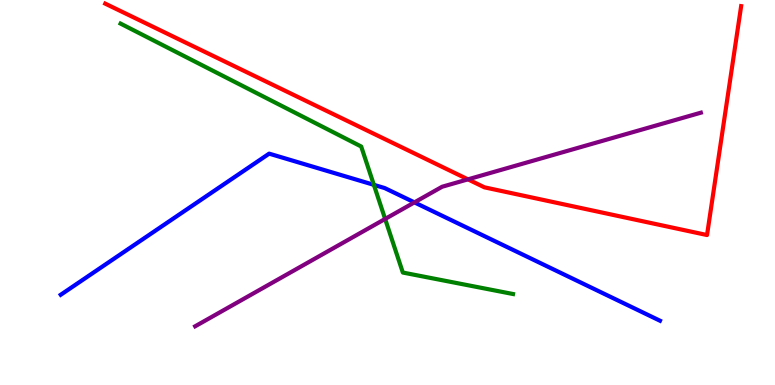[{'lines': ['blue', 'red'], 'intersections': []}, {'lines': ['green', 'red'], 'intersections': []}, {'lines': ['purple', 'red'], 'intersections': [{'x': 6.04, 'y': 5.34}]}, {'lines': ['blue', 'green'], 'intersections': [{'x': 4.82, 'y': 5.2}]}, {'lines': ['blue', 'purple'], 'intersections': [{'x': 5.35, 'y': 4.74}]}, {'lines': ['green', 'purple'], 'intersections': [{'x': 4.97, 'y': 4.31}]}]